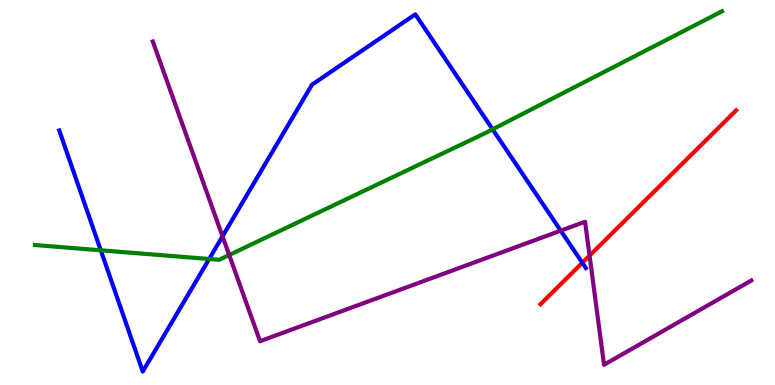[{'lines': ['blue', 'red'], 'intersections': [{'x': 7.51, 'y': 3.17}]}, {'lines': ['green', 'red'], 'intersections': []}, {'lines': ['purple', 'red'], 'intersections': [{'x': 7.61, 'y': 3.36}]}, {'lines': ['blue', 'green'], 'intersections': [{'x': 1.3, 'y': 3.5}, {'x': 2.7, 'y': 3.27}, {'x': 6.36, 'y': 6.64}]}, {'lines': ['blue', 'purple'], 'intersections': [{'x': 2.87, 'y': 3.86}, {'x': 7.24, 'y': 4.01}]}, {'lines': ['green', 'purple'], 'intersections': [{'x': 2.96, 'y': 3.38}]}]